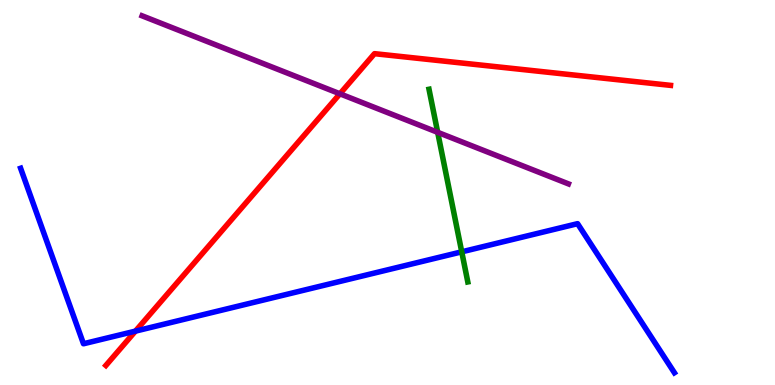[{'lines': ['blue', 'red'], 'intersections': [{'x': 1.75, 'y': 1.4}]}, {'lines': ['green', 'red'], 'intersections': []}, {'lines': ['purple', 'red'], 'intersections': [{'x': 4.39, 'y': 7.56}]}, {'lines': ['blue', 'green'], 'intersections': [{'x': 5.96, 'y': 3.46}]}, {'lines': ['blue', 'purple'], 'intersections': []}, {'lines': ['green', 'purple'], 'intersections': [{'x': 5.65, 'y': 6.56}]}]